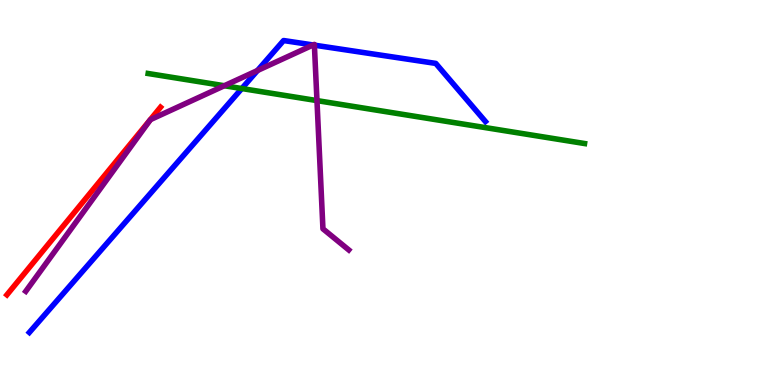[{'lines': ['blue', 'red'], 'intersections': []}, {'lines': ['green', 'red'], 'intersections': []}, {'lines': ['purple', 'red'], 'intersections': []}, {'lines': ['blue', 'green'], 'intersections': [{'x': 3.12, 'y': 7.7}]}, {'lines': ['blue', 'purple'], 'intersections': [{'x': 3.32, 'y': 8.17}, {'x': 4.04, 'y': 8.83}, {'x': 4.06, 'y': 8.83}]}, {'lines': ['green', 'purple'], 'intersections': [{'x': 2.89, 'y': 7.77}, {'x': 4.09, 'y': 7.39}]}]